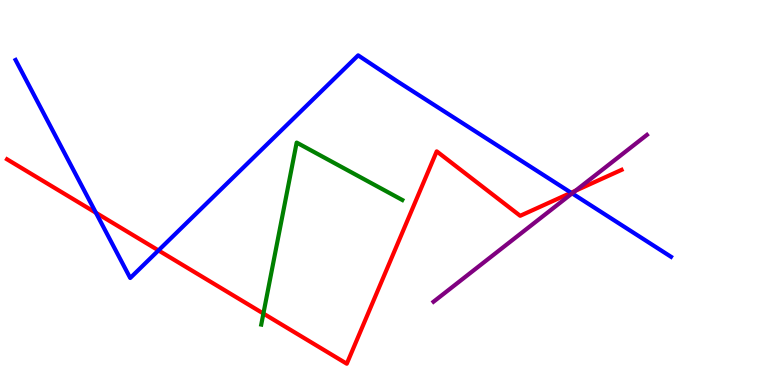[{'lines': ['blue', 'red'], 'intersections': [{'x': 1.24, 'y': 4.47}, {'x': 2.04, 'y': 3.5}, {'x': 7.37, 'y': 4.99}]}, {'lines': ['green', 'red'], 'intersections': [{'x': 3.4, 'y': 1.86}]}, {'lines': ['purple', 'red'], 'intersections': [{'x': 7.43, 'y': 5.05}]}, {'lines': ['blue', 'green'], 'intersections': []}, {'lines': ['blue', 'purple'], 'intersections': [{'x': 7.38, 'y': 4.98}]}, {'lines': ['green', 'purple'], 'intersections': []}]